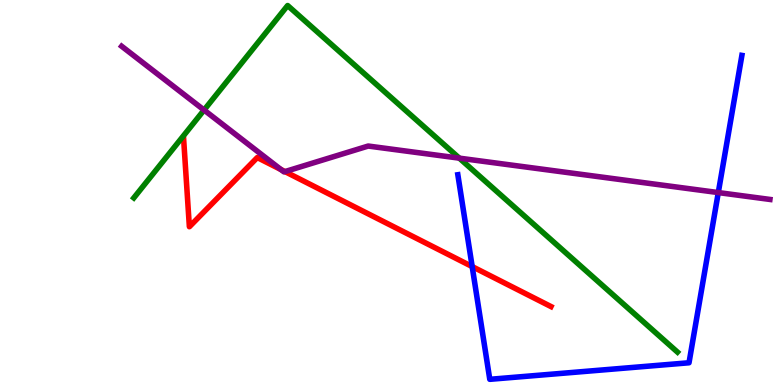[{'lines': ['blue', 'red'], 'intersections': [{'x': 6.09, 'y': 3.08}]}, {'lines': ['green', 'red'], 'intersections': []}, {'lines': ['purple', 'red'], 'intersections': [{'x': 3.63, 'y': 5.6}, {'x': 3.68, 'y': 5.54}]}, {'lines': ['blue', 'green'], 'intersections': []}, {'lines': ['blue', 'purple'], 'intersections': [{'x': 9.27, 'y': 5.0}]}, {'lines': ['green', 'purple'], 'intersections': [{'x': 2.63, 'y': 7.14}, {'x': 5.93, 'y': 5.89}]}]